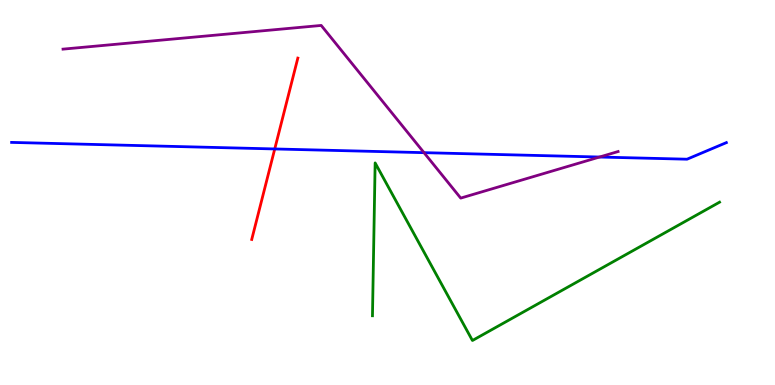[{'lines': ['blue', 'red'], 'intersections': [{'x': 3.55, 'y': 6.13}]}, {'lines': ['green', 'red'], 'intersections': []}, {'lines': ['purple', 'red'], 'intersections': []}, {'lines': ['blue', 'green'], 'intersections': []}, {'lines': ['blue', 'purple'], 'intersections': [{'x': 5.47, 'y': 6.03}, {'x': 7.74, 'y': 5.92}]}, {'lines': ['green', 'purple'], 'intersections': []}]